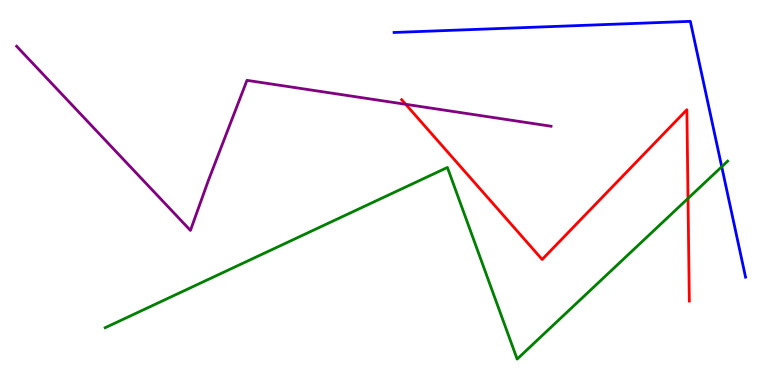[{'lines': ['blue', 'red'], 'intersections': []}, {'lines': ['green', 'red'], 'intersections': [{'x': 8.88, 'y': 4.85}]}, {'lines': ['purple', 'red'], 'intersections': [{'x': 5.23, 'y': 7.29}]}, {'lines': ['blue', 'green'], 'intersections': [{'x': 9.31, 'y': 5.67}]}, {'lines': ['blue', 'purple'], 'intersections': []}, {'lines': ['green', 'purple'], 'intersections': []}]